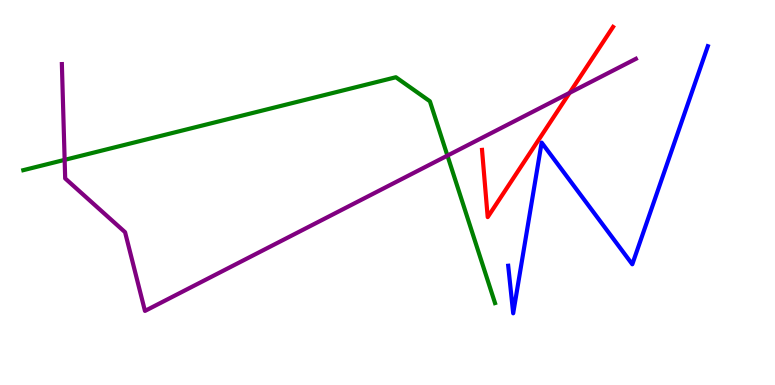[{'lines': ['blue', 'red'], 'intersections': []}, {'lines': ['green', 'red'], 'intersections': []}, {'lines': ['purple', 'red'], 'intersections': [{'x': 7.35, 'y': 7.59}]}, {'lines': ['blue', 'green'], 'intersections': []}, {'lines': ['blue', 'purple'], 'intersections': []}, {'lines': ['green', 'purple'], 'intersections': [{'x': 0.834, 'y': 5.85}, {'x': 5.77, 'y': 5.96}]}]